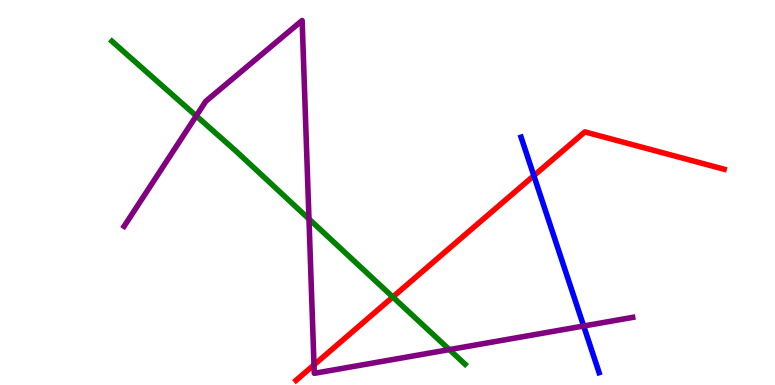[{'lines': ['blue', 'red'], 'intersections': [{'x': 6.89, 'y': 5.44}]}, {'lines': ['green', 'red'], 'intersections': [{'x': 5.07, 'y': 2.29}]}, {'lines': ['purple', 'red'], 'intersections': [{'x': 4.05, 'y': 0.522}]}, {'lines': ['blue', 'green'], 'intersections': []}, {'lines': ['blue', 'purple'], 'intersections': [{'x': 7.53, 'y': 1.53}]}, {'lines': ['green', 'purple'], 'intersections': [{'x': 2.53, 'y': 6.99}, {'x': 3.99, 'y': 4.31}, {'x': 5.8, 'y': 0.92}]}]